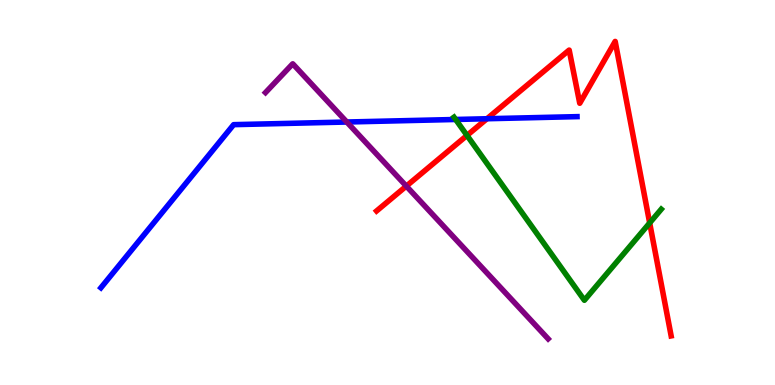[{'lines': ['blue', 'red'], 'intersections': [{'x': 6.28, 'y': 6.92}]}, {'lines': ['green', 'red'], 'intersections': [{'x': 6.03, 'y': 6.48}, {'x': 8.38, 'y': 4.21}]}, {'lines': ['purple', 'red'], 'intersections': [{'x': 5.24, 'y': 5.17}]}, {'lines': ['blue', 'green'], 'intersections': [{'x': 5.88, 'y': 6.9}]}, {'lines': ['blue', 'purple'], 'intersections': [{'x': 4.47, 'y': 6.83}]}, {'lines': ['green', 'purple'], 'intersections': []}]